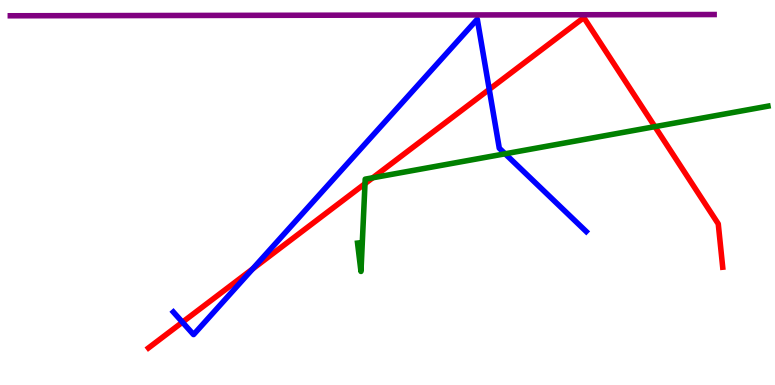[{'lines': ['blue', 'red'], 'intersections': [{'x': 2.35, 'y': 1.63}, {'x': 3.26, 'y': 3.02}, {'x': 6.31, 'y': 7.68}]}, {'lines': ['green', 'red'], 'intersections': [{'x': 4.71, 'y': 5.23}, {'x': 4.81, 'y': 5.38}, {'x': 8.45, 'y': 6.71}]}, {'lines': ['purple', 'red'], 'intersections': []}, {'lines': ['blue', 'green'], 'intersections': [{'x': 6.52, 'y': 6.01}]}, {'lines': ['blue', 'purple'], 'intersections': []}, {'lines': ['green', 'purple'], 'intersections': []}]